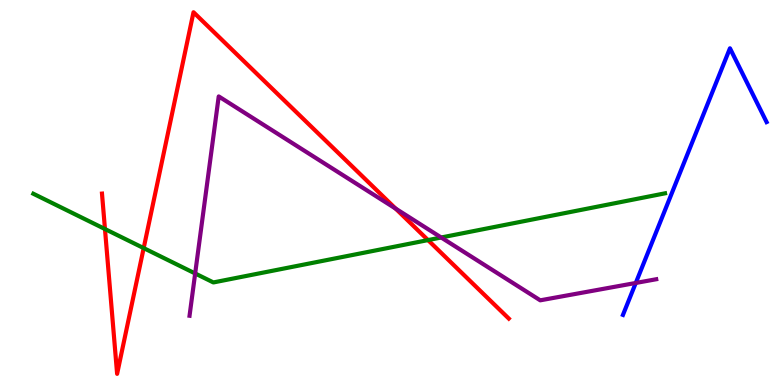[{'lines': ['blue', 'red'], 'intersections': []}, {'lines': ['green', 'red'], 'intersections': [{'x': 1.35, 'y': 4.05}, {'x': 1.85, 'y': 3.56}, {'x': 5.52, 'y': 3.76}]}, {'lines': ['purple', 'red'], 'intersections': [{'x': 5.1, 'y': 4.58}]}, {'lines': ['blue', 'green'], 'intersections': []}, {'lines': ['blue', 'purple'], 'intersections': [{'x': 8.2, 'y': 2.65}]}, {'lines': ['green', 'purple'], 'intersections': [{'x': 2.52, 'y': 2.9}, {'x': 5.69, 'y': 3.83}]}]